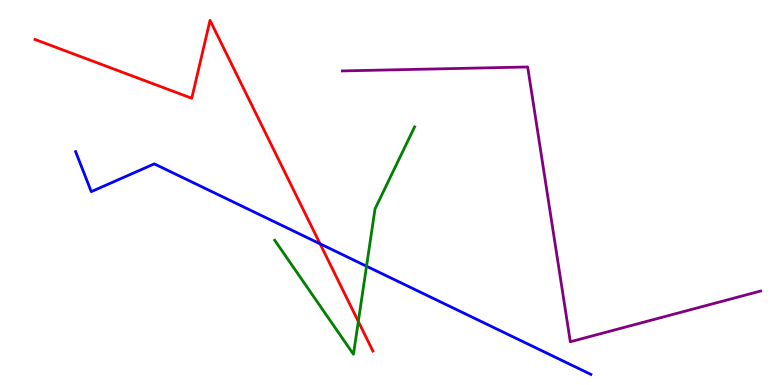[{'lines': ['blue', 'red'], 'intersections': [{'x': 4.13, 'y': 3.67}]}, {'lines': ['green', 'red'], 'intersections': [{'x': 4.62, 'y': 1.65}]}, {'lines': ['purple', 'red'], 'intersections': []}, {'lines': ['blue', 'green'], 'intersections': [{'x': 4.73, 'y': 3.09}]}, {'lines': ['blue', 'purple'], 'intersections': []}, {'lines': ['green', 'purple'], 'intersections': []}]